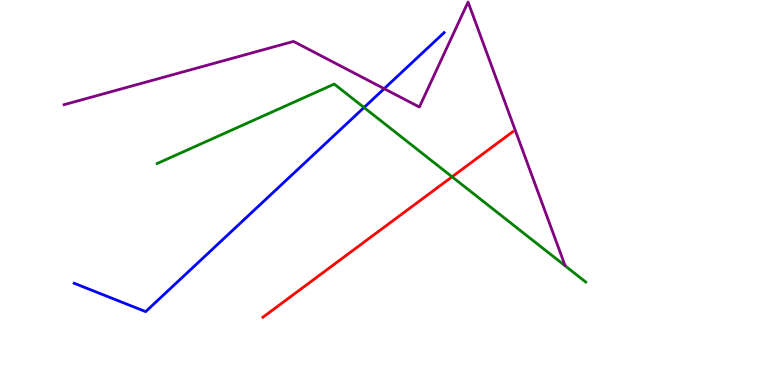[{'lines': ['blue', 'red'], 'intersections': []}, {'lines': ['green', 'red'], 'intersections': [{'x': 5.83, 'y': 5.41}]}, {'lines': ['purple', 'red'], 'intersections': []}, {'lines': ['blue', 'green'], 'intersections': [{'x': 4.7, 'y': 7.21}]}, {'lines': ['blue', 'purple'], 'intersections': [{'x': 4.96, 'y': 7.7}]}, {'lines': ['green', 'purple'], 'intersections': []}]